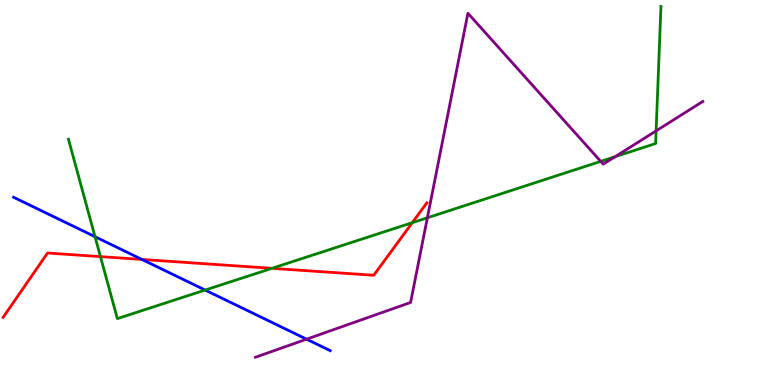[{'lines': ['blue', 'red'], 'intersections': [{'x': 1.83, 'y': 3.26}]}, {'lines': ['green', 'red'], 'intersections': [{'x': 1.3, 'y': 3.33}, {'x': 3.51, 'y': 3.03}, {'x': 5.32, 'y': 4.22}]}, {'lines': ['purple', 'red'], 'intersections': []}, {'lines': ['blue', 'green'], 'intersections': [{'x': 1.23, 'y': 3.85}, {'x': 2.65, 'y': 2.47}]}, {'lines': ['blue', 'purple'], 'intersections': [{'x': 3.96, 'y': 1.19}]}, {'lines': ['green', 'purple'], 'intersections': [{'x': 5.51, 'y': 4.34}, {'x': 7.75, 'y': 5.81}, {'x': 7.94, 'y': 5.93}, {'x': 8.47, 'y': 6.6}]}]